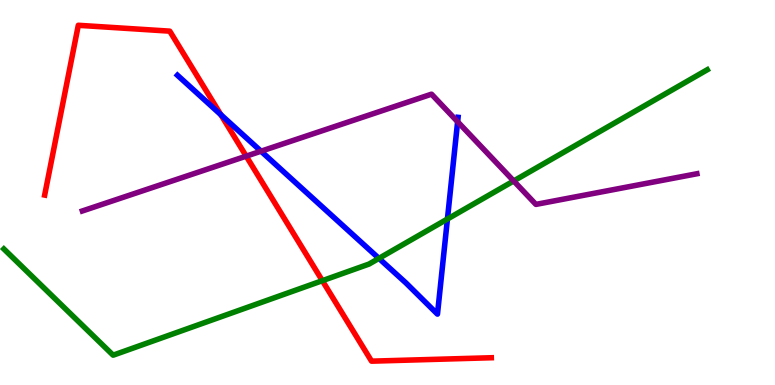[{'lines': ['blue', 'red'], 'intersections': [{'x': 2.85, 'y': 7.02}]}, {'lines': ['green', 'red'], 'intersections': [{'x': 4.16, 'y': 2.71}]}, {'lines': ['purple', 'red'], 'intersections': [{'x': 3.18, 'y': 5.94}]}, {'lines': ['blue', 'green'], 'intersections': [{'x': 4.89, 'y': 3.29}, {'x': 5.77, 'y': 4.31}]}, {'lines': ['blue', 'purple'], 'intersections': [{'x': 3.37, 'y': 6.07}, {'x': 5.9, 'y': 6.84}]}, {'lines': ['green', 'purple'], 'intersections': [{'x': 6.63, 'y': 5.3}]}]